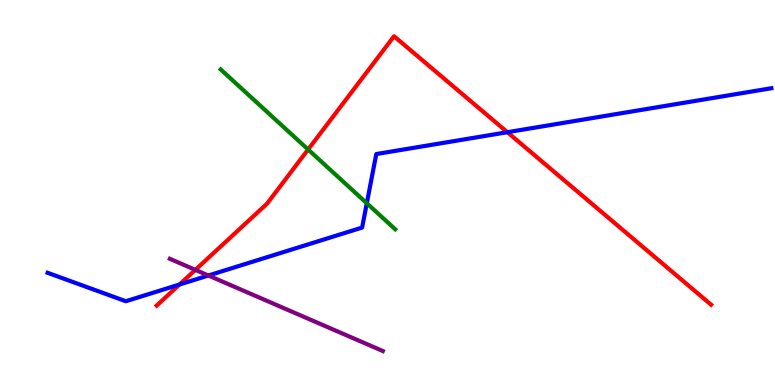[{'lines': ['blue', 'red'], 'intersections': [{'x': 2.32, 'y': 2.61}, {'x': 6.55, 'y': 6.57}]}, {'lines': ['green', 'red'], 'intersections': [{'x': 3.98, 'y': 6.12}]}, {'lines': ['purple', 'red'], 'intersections': [{'x': 2.52, 'y': 2.99}]}, {'lines': ['blue', 'green'], 'intersections': [{'x': 4.73, 'y': 4.72}]}, {'lines': ['blue', 'purple'], 'intersections': [{'x': 2.69, 'y': 2.84}]}, {'lines': ['green', 'purple'], 'intersections': []}]